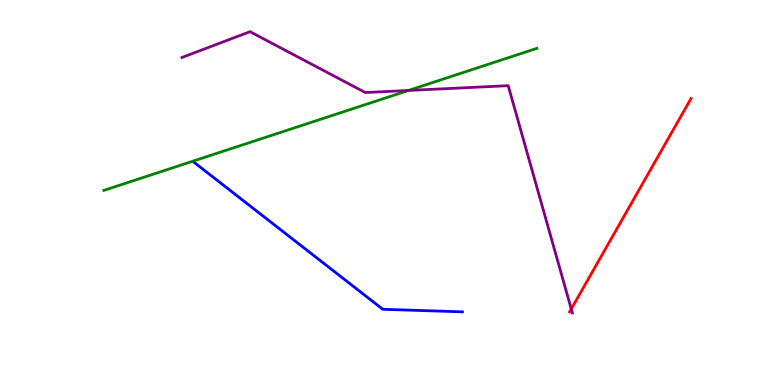[{'lines': ['blue', 'red'], 'intersections': []}, {'lines': ['green', 'red'], 'intersections': []}, {'lines': ['purple', 'red'], 'intersections': [{'x': 7.37, 'y': 1.97}]}, {'lines': ['blue', 'green'], 'intersections': []}, {'lines': ['blue', 'purple'], 'intersections': []}, {'lines': ['green', 'purple'], 'intersections': [{'x': 5.27, 'y': 7.65}]}]